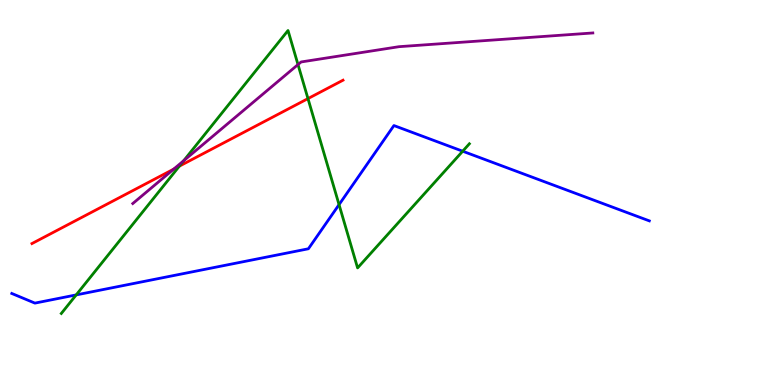[{'lines': ['blue', 'red'], 'intersections': []}, {'lines': ['green', 'red'], 'intersections': [{'x': 2.31, 'y': 5.68}, {'x': 3.97, 'y': 7.44}]}, {'lines': ['purple', 'red'], 'intersections': [{'x': 2.24, 'y': 5.61}]}, {'lines': ['blue', 'green'], 'intersections': [{'x': 0.983, 'y': 2.34}, {'x': 4.37, 'y': 4.68}, {'x': 5.97, 'y': 6.07}]}, {'lines': ['blue', 'purple'], 'intersections': []}, {'lines': ['green', 'purple'], 'intersections': [{'x': 2.37, 'y': 5.83}, {'x': 3.85, 'y': 8.32}]}]